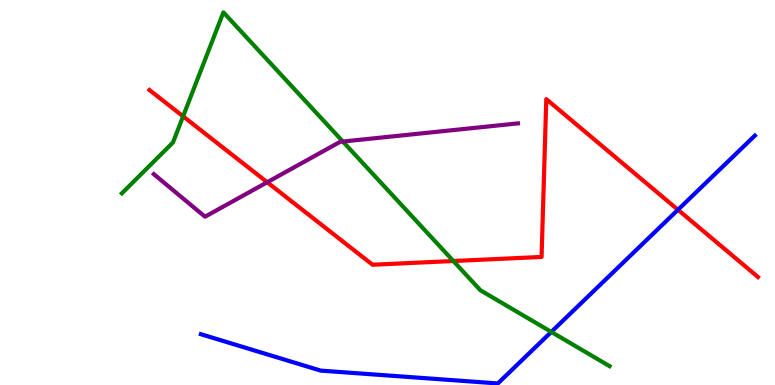[{'lines': ['blue', 'red'], 'intersections': [{'x': 8.75, 'y': 4.55}]}, {'lines': ['green', 'red'], 'intersections': [{'x': 2.36, 'y': 6.98}, {'x': 5.85, 'y': 3.22}]}, {'lines': ['purple', 'red'], 'intersections': [{'x': 3.45, 'y': 5.27}]}, {'lines': ['blue', 'green'], 'intersections': [{'x': 7.11, 'y': 1.38}]}, {'lines': ['blue', 'purple'], 'intersections': []}, {'lines': ['green', 'purple'], 'intersections': [{'x': 4.42, 'y': 6.32}]}]